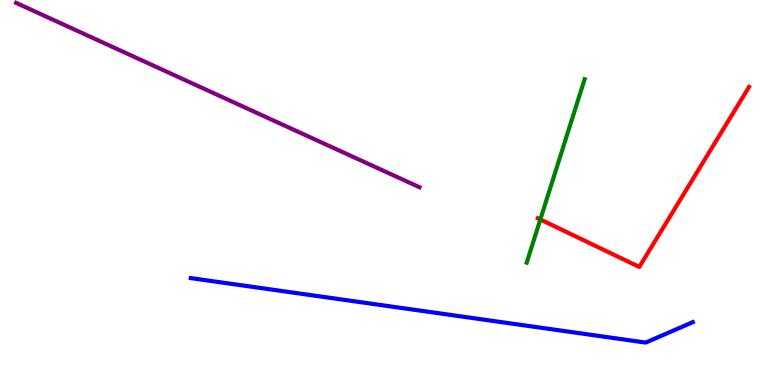[{'lines': ['blue', 'red'], 'intersections': []}, {'lines': ['green', 'red'], 'intersections': [{'x': 6.97, 'y': 4.3}]}, {'lines': ['purple', 'red'], 'intersections': []}, {'lines': ['blue', 'green'], 'intersections': []}, {'lines': ['blue', 'purple'], 'intersections': []}, {'lines': ['green', 'purple'], 'intersections': []}]